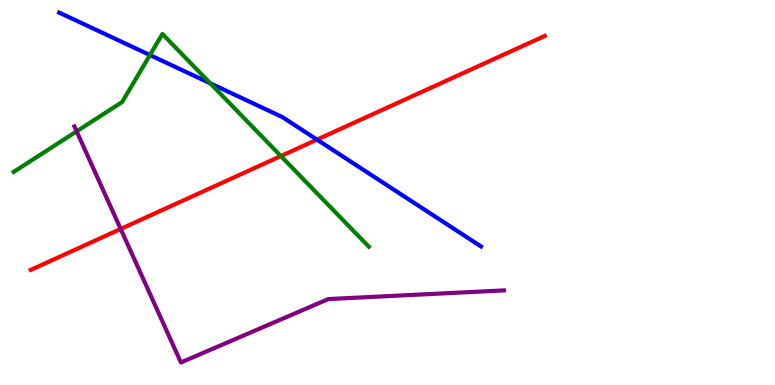[{'lines': ['blue', 'red'], 'intersections': [{'x': 4.09, 'y': 6.37}]}, {'lines': ['green', 'red'], 'intersections': [{'x': 3.62, 'y': 5.95}]}, {'lines': ['purple', 'red'], 'intersections': [{'x': 1.56, 'y': 4.05}]}, {'lines': ['blue', 'green'], 'intersections': [{'x': 1.93, 'y': 8.57}, {'x': 2.71, 'y': 7.84}]}, {'lines': ['blue', 'purple'], 'intersections': []}, {'lines': ['green', 'purple'], 'intersections': [{'x': 0.989, 'y': 6.59}]}]